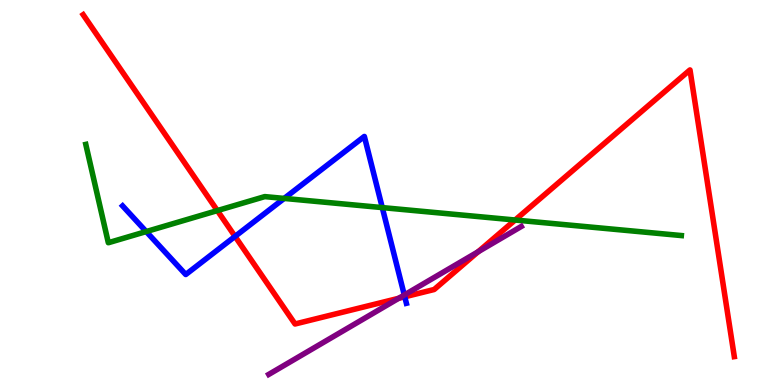[{'lines': ['blue', 'red'], 'intersections': [{'x': 3.03, 'y': 3.86}, {'x': 5.22, 'y': 2.29}]}, {'lines': ['green', 'red'], 'intersections': [{'x': 2.8, 'y': 4.53}, {'x': 6.65, 'y': 4.29}]}, {'lines': ['purple', 'red'], 'intersections': [{'x': 5.14, 'y': 2.25}, {'x': 6.17, 'y': 3.46}]}, {'lines': ['blue', 'green'], 'intersections': [{'x': 1.89, 'y': 3.99}, {'x': 3.67, 'y': 4.85}, {'x': 4.93, 'y': 4.61}]}, {'lines': ['blue', 'purple'], 'intersections': [{'x': 5.22, 'y': 2.34}]}, {'lines': ['green', 'purple'], 'intersections': []}]